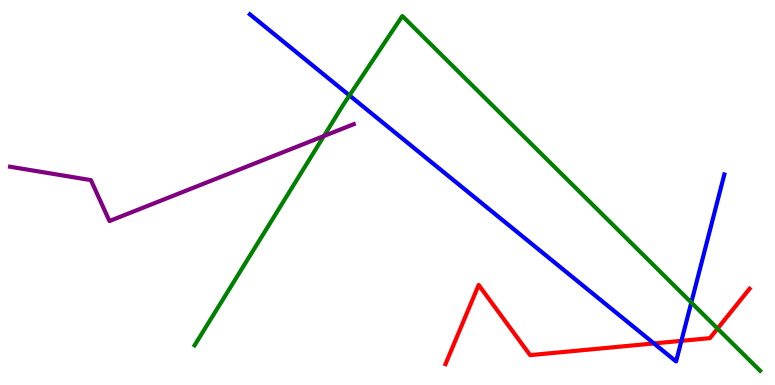[{'lines': ['blue', 'red'], 'intersections': [{'x': 8.44, 'y': 1.08}, {'x': 8.79, 'y': 1.15}]}, {'lines': ['green', 'red'], 'intersections': [{'x': 9.26, 'y': 1.47}]}, {'lines': ['purple', 'red'], 'intersections': []}, {'lines': ['blue', 'green'], 'intersections': [{'x': 4.51, 'y': 7.52}, {'x': 8.92, 'y': 2.14}]}, {'lines': ['blue', 'purple'], 'intersections': []}, {'lines': ['green', 'purple'], 'intersections': [{'x': 4.18, 'y': 6.47}]}]